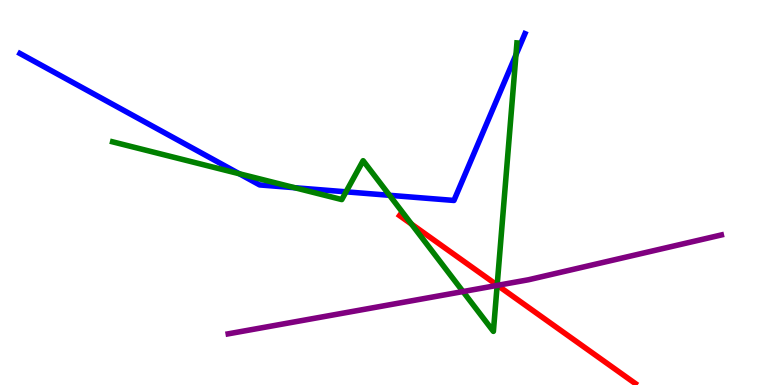[{'lines': ['blue', 'red'], 'intersections': []}, {'lines': ['green', 'red'], 'intersections': [{'x': 5.31, 'y': 4.18}, {'x': 6.42, 'y': 2.59}]}, {'lines': ['purple', 'red'], 'intersections': [{'x': 6.42, 'y': 2.59}]}, {'lines': ['blue', 'green'], 'intersections': [{'x': 3.09, 'y': 5.49}, {'x': 3.8, 'y': 5.12}, {'x': 4.46, 'y': 5.02}, {'x': 5.03, 'y': 4.93}, {'x': 6.66, 'y': 8.58}]}, {'lines': ['blue', 'purple'], 'intersections': []}, {'lines': ['green', 'purple'], 'intersections': [{'x': 5.97, 'y': 2.43}, {'x': 6.41, 'y': 2.59}]}]